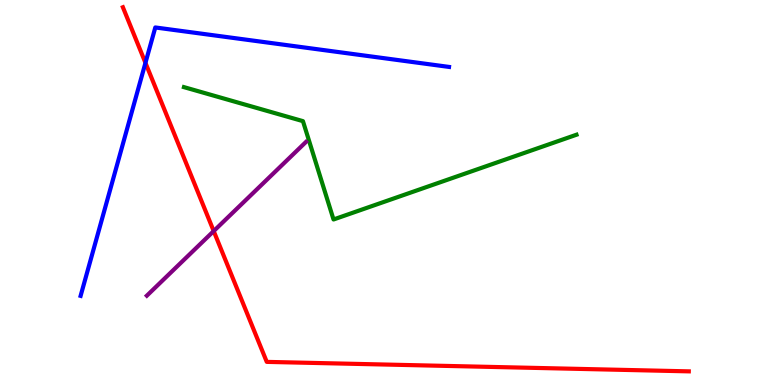[{'lines': ['blue', 'red'], 'intersections': [{'x': 1.88, 'y': 8.37}]}, {'lines': ['green', 'red'], 'intersections': []}, {'lines': ['purple', 'red'], 'intersections': [{'x': 2.76, 'y': 4.0}]}, {'lines': ['blue', 'green'], 'intersections': []}, {'lines': ['blue', 'purple'], 'intersections': []}, {'lines': ['green', 'purple'], 'intersections': []}]